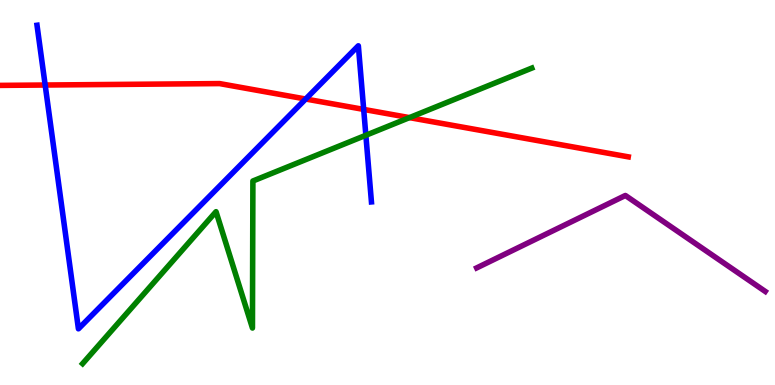[{'lines': ['blue', 'red'], 'intersections': [{'x': 0.583, 'y': 7.79}, {'x': 3.94, 'y': 7.43}, {'x': 4.69, 'y': 7.16}]}, {'lines': ['green', 'red'], 'intersections': [{'x': 5.28, 'y': 6.94}]}, {'lines': ['purple', 'red'], 'intersections': []}, {'lines': ['blue', 'green'], 'intersections': [{'x': 4.72, 'y': 6.49}]}, {'lines': ['blue', 'purple'], 'intersections': []}, {'lines': ['green', 'purple'], 'intersections': []}]